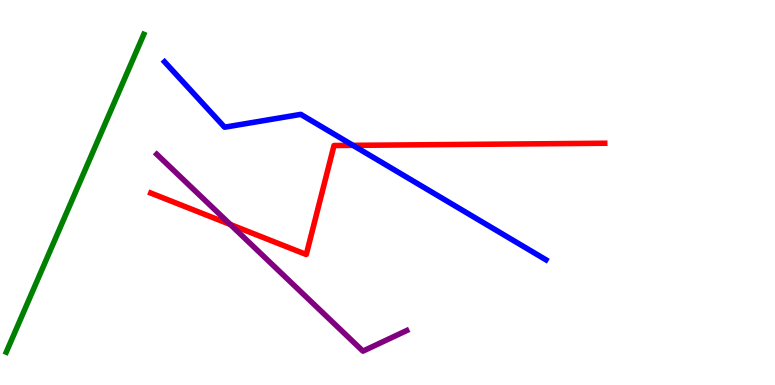[{'lines': ['blue', 'red'], 'intersections': [{'x': 4.55, 'y': 6.22}]}, {'lines': ['green', 'red'], 'intersections': []}, {'lines': ['purple', 'red'], 'intersections': [{'x': 2.97, 'y': 4.17}]}, {'lines': ['blue', 'green'], 'intersections': []}, {'lines': ['blue', 'purple'], 'intersections': []}, {'lines': ['green', 'purple'], 'intersections': []}]